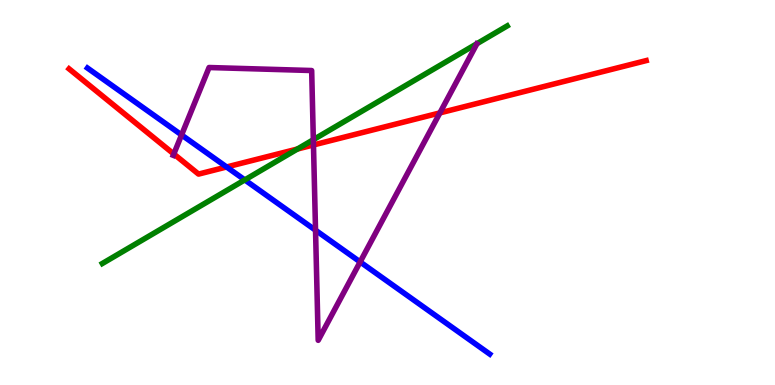[{'lines': ['blue', 'red'], 'intersections': [{'x': 2.92, 'y': 5.66}]}, {'lines': ['green', 'red'], 'intersections': [{'x': 3.84, 'y': 6.13}]}, {'lines': ['purple', 'red'], 'intersections': [{'x': 2.24, 'y': 6.0}, {'x': 4.04, 'y': 6.23}, {'x': 5.68, 'y': 7.07}]}, {'lines': ['blue', 'green'], 'intersections': [{'x': 3.16, 'y': 5.33}]}, {'lines': ['blue', 'purple'], 'intersections': [{'x': 2.34, 'y': 6.49}, {'x': 4.07, 'y': 4.02}, {'x': 4.65, 'y': 3.2}]}, {'lines': ['green', 'purple'], 'intersections': [{'x': 4.04, 'y': 6.37}]}]